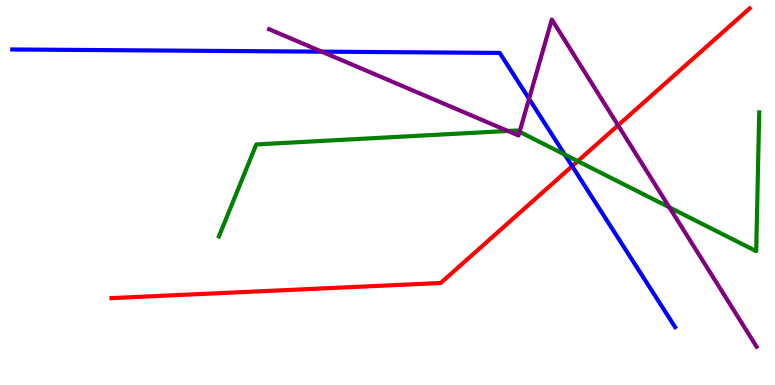[{'lines': ['blue', 'red'], 'intersections': [{'x': 7.38, 'y': 5.68}]}, {'lines': ['green', 'red'], 'intersections': [{'x': 7.46, 'y': 5.81}]}, {'lines': ['purple', 'red'], 'intersections': [{'x': 7.98, 'y': 6.74}]}, {'lines': ['blue', 'green'], 'intersections': [{'x': 7.29, 'y': 5.98}]}, {'lines': ['blue', 'purple'], 'intersections': [{'x': 4.15, 'y': 8.66}, {'x': 6.83, 'y': 7.43}]}, {'lines': ['green', 'purple'], 'intersections': [{'x': 6.55, 'y': 6.6}, {'x': 6.7, 'y': 6.58}, {'x': 8.64, 'y': 4.61}]}]